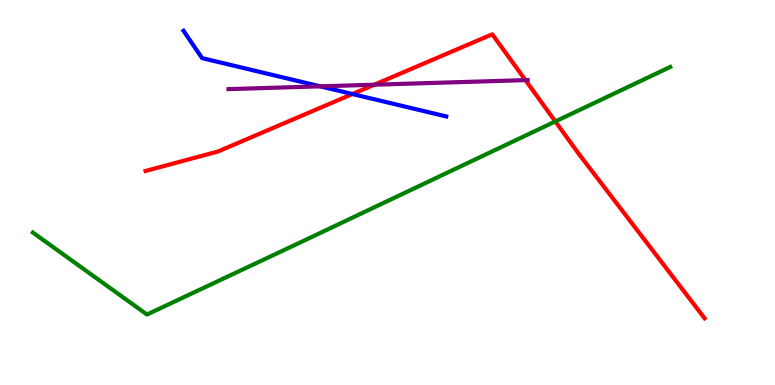[{'lines': ['blue', 'red'], 'intersections': [{'x': 4.55, 'y': 7.56}]}, {'lines': ['green', 'red'], 'intersections': [{'x': 7.17, 'y': 6.85}]}, {'lines': ['purple', 'red'], 'intersections': [{'x': 4.83, 'y': 7.8}, {'x': 6.78, 'y': 7.92}]}, {'lines': ['blue', 'green'], 'intersections': []}, {'lines': ['blue', 'purple'], 'intersections': [{'x': 4.13, 'y': 7.76}]}, {'lines': ['green', 'purple'], 'intersections': []}]